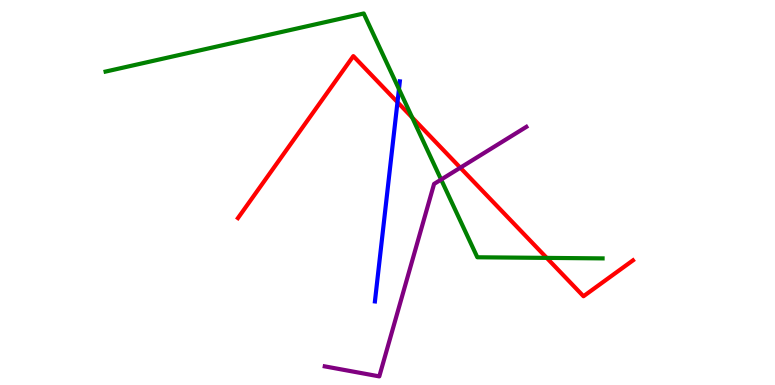[{'lines': ['blue', 'red'], 'intersections': [{'x': 5.13, 'y': 7.35}]}, {'lines': ['green', 'red'], 'intersections': [{'x': 5.32, 'y': 6.95}, {'x': 7.05, 'y': 3.3}]}, {'lines': ['purple', 'red'], 'intersections': [{'x': 5.94, 'y': 5.64}]}, {'lines': ['blue', 'green'], 'intersections': [{'x': 5.15, 'y': 7.69}]}, {'lines': ['blue', 'purple'], 'intersections': []}, {'lines': ['green', 'purple'], 'intersections': [{'x': 5.69, 'y': 5.34}]}]